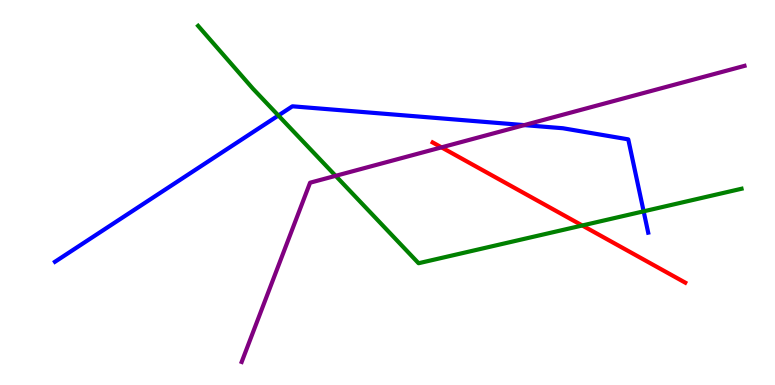[{'lines': ['blue', 'red'], 'intersections': []}, {'lines': ['green', 'red'], 'intersections': [{'x': 7.51, 'y': 4.14}]}, {'lines': ['purple', 'red'], 'intersections': [{'x': 5.7, 'y': 6.17}]}, {'lines': ['blue', 'green'], 'intersections': [{'x': 3.59, 'y': 7.0}, {'x': 8.3, 'y': 4.51}]}, {'lines': ['blue', 'purple'], 'intersections': [{'x': 6.76, 'y': 6.75}]}, {'lines': ['green', 'purple'], 'intersections': [{'x': 4.33, 'y': 5.43}]}]